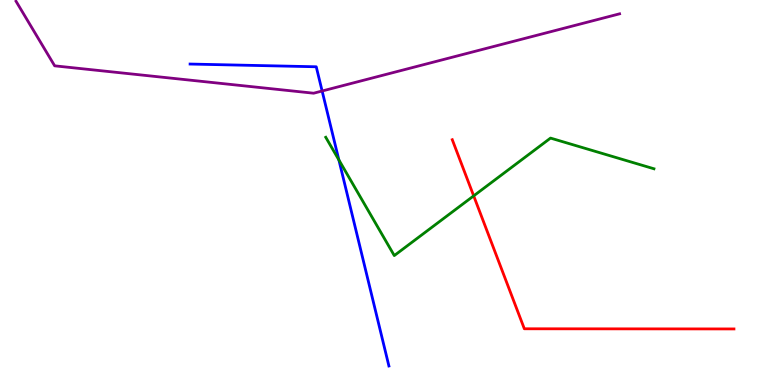[{'lines': ['blue', 'red'], 'intersections': []}, {'lines': ['green', 'red'], 'intersections': [{'x': 6.11, 'y': 4.91}]}, {'lines': ['purple', 'red'], 'intersections': []}, {'lines': ['blue', 'green'], 'intersections': [{'x': 4.37, 'y': 5.85}]}, {'lines': ['blue', 'purple'], 'intersections': [{'x': 4.16, 'y': 7.64}]}, {'lines': ['green', 'purple'], 'intersections': []}]